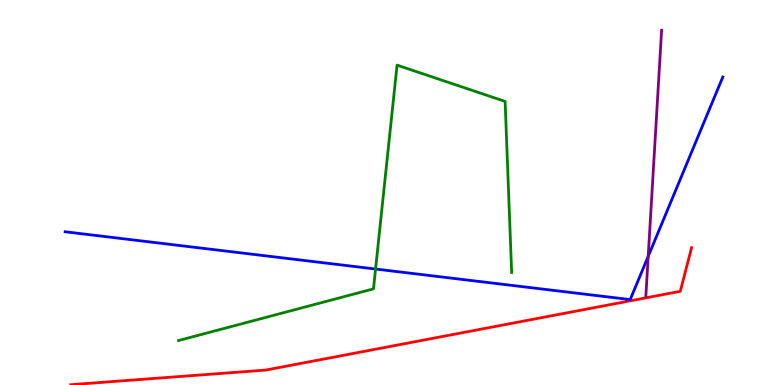[{'lines': ['blue', 'red'], 'intersections': []}, {'lines': ['green', 'red'], 'intersections': []}, {'lines': ['purple', 'red'], 'intersections': []}, {'lines': ['blue', 'green'], 'intersections': [{'x': 4.85, 'y': 3.01}]}, {'lines': ['blue', 'purple'], 'intersections': [{'x': 8.36, 'y': 3.34}]}, {'lines': ['green', 'purple'], 'intersections': []}]